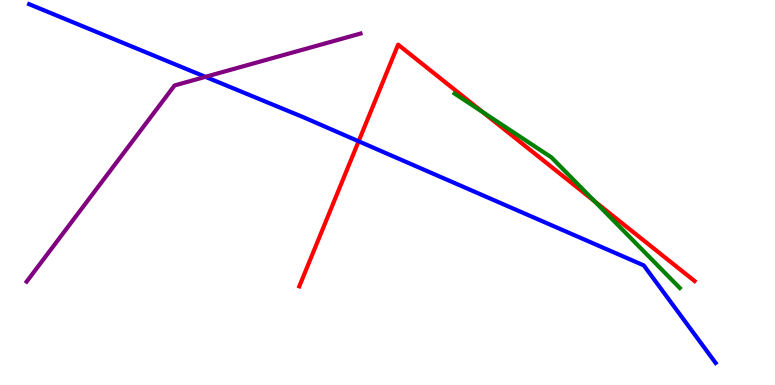[{'lines': ['blue', 'red'], 'intersections': [{'x': 4.63, 'y': 6.33}]}, {'lines': ['green', 'red'], 'intersections': [{'x': 6.23, 'y': 7.09}, {'x': 7.67, 'y': 4.77}]}, {'lines': ['purple', 'red'], 'intersections': []}, {'lines': ['blue', 'green'], 'intersections': []}, {'lines': ['blue', 'purple'], 'intersections': [{'x': 2.65, 'y': 8.0}]}, {'lines': ['green', 'purple'], 'intersections': []}]